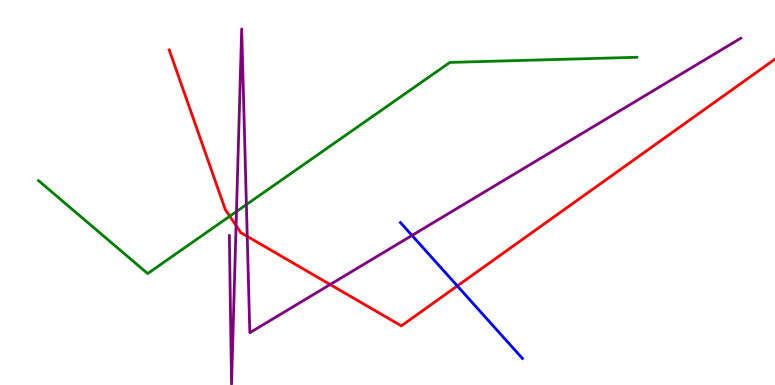[{'lines': ['blue', 'red'], 'intersections': [{'x': 5.9, 'y': 2.57}]}, {'lines': ['green', 'red'], 'intersections': [{'x': 2.97, 'y': 4.38}]}, {'lines': ['purple', 'red'], 'intersections': [{'x': 3.05, 'y': 4.14}, {'x': 3.19, 'y': 3.86}, {'x': 4.26, 'y': 2.61}]}, {'lines': ['blue', 'green'], 'intersections': []}, {'lines': ['blue', 'purple'], 'intersections': [{'x': 5.32, 'y': 3.88}]}, {'lines': ['green', 'purple'], 'intersections': [{'x': 3.05, 'y': 4.51}, {'x': 3.18, 'y': 4.69}]}]